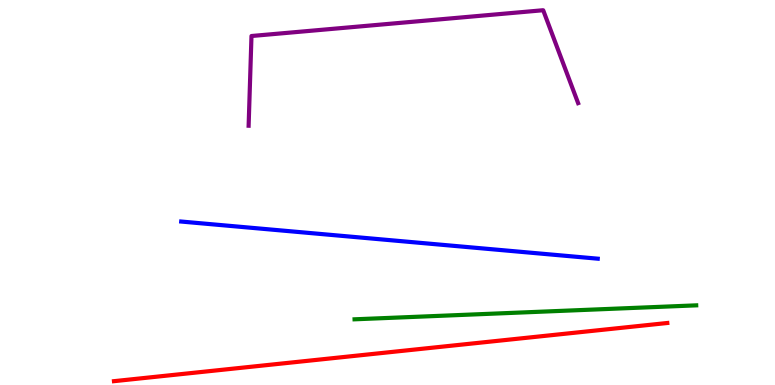[{'lines': ['blue', 'red'], 'intersections': []}, {'lines': ['green', 'red'], 'intersections': []}, {'lines': ['purple', 'red'], 'intersections': []}, {'lines': ['blue', 'green'], 'intersections': []}, {'lines': ['blue', 'purple'], 'intersections': []}, {'lines': ['green', 'purple'], 'intersections': []}]